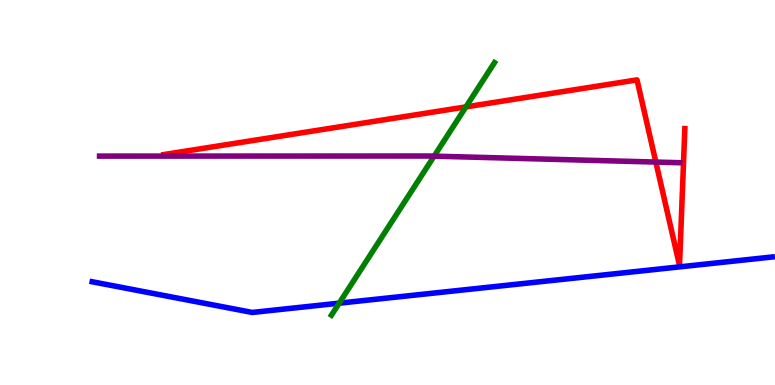[{'lines': ['blue', 'red'], 'intersections': []}, {'lines': ['green', 'red'], 'intersections': [{'x': 6.01, 'y': 7.22}]}, {'lines': ['purple', 'red'], 'intersections': [{'x': 8.46, 'y': 5.79}]}, {'lines': ['blue', 'green'], 'intersections': [{'x': 4.38, 'y': 2.13}]}, {'lines': ['blue', 'purple'], 'intersections': []}, {'lines': ['green', 'purple'], 'intersections': [{'x': 5.6, 'y': 5.94}]}]